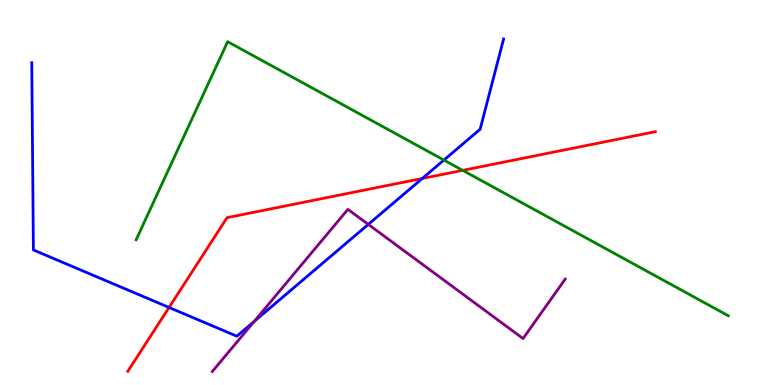[{'lines': ['blue', 'red'], 'intersections': [{'x': 2.18, 'y': 2.01}, {'x': 5.45, 'y': 5.36}]}, {'lines': ['green', 'red'], 'intersections': [{'x': 5.97, 'y': 5.58}]}, {'lines': ['purple', 'red'], 'intersections': []}, {'lines': ['blue', 'green'], 'intersections': [{'x': 5.73, 'y': 5.84}]}, {'lines': ['blue', 'purple'], 'intersections': [{'x': 3.28, 'y': 1.65}, {'x': 4.75, 'y': 4.17}]}, {'lines': ['green', 'purple'], 'intersections': []}]